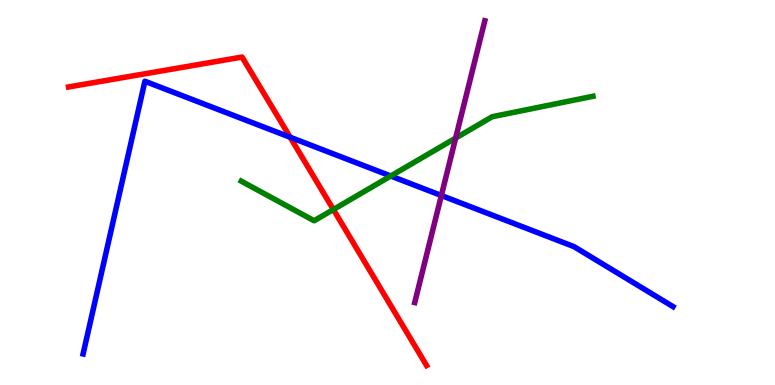[{'lines': ['blue', 'red'], 'intersections': [{'x': 3.74, 'y': 6.44}]}, {'lines': ['green', 'red'], 'intersections': [{'x': 4.3, 'y': 4.56}]}, {'lines': ['purple', 'red'], 'intersections': []}, {'lines': ['blue', 'green'], 'intersections': [{'x': 5.04, 'y': 5.43}]}, {'lines': ['blue', 'purple'], 'intersections': [{'x': 5.69, 'y': 4.92}]}, {'lines': ['green', 'purple'], 'intersections': [{'x': 5.88, 'y': 6.41}]}]